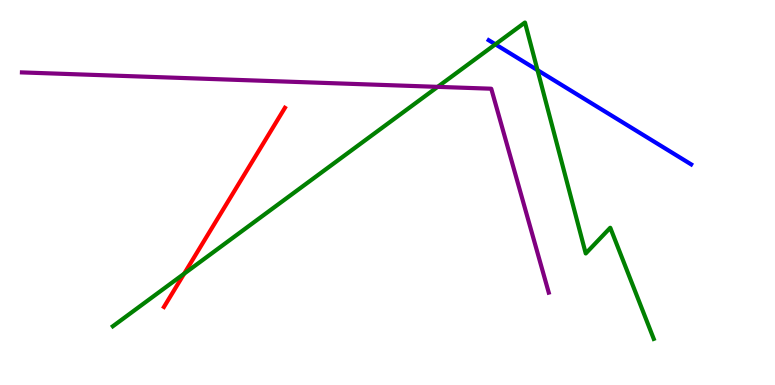[{'lines': ['blue', 'red'], 'intersections': []}, {'lines': ['green', 'red'], 'intersections': [{'x': 2.38, 'y': 2.89}]}, {'lines': ['purple', 'red'], 'intersections': []}, {'lines': ['blue', 'green'], 'intersections': [{'x': 6.39, 'y': 8.85}, {'x': 6.94, 'y': 8.18}]}, {'lines': ['blue', 'purple'], 'intersections': []}, {'lines': ['green', 'purple'], 'intersections': [{'x': 5.65, 'y': 7.74}]}]